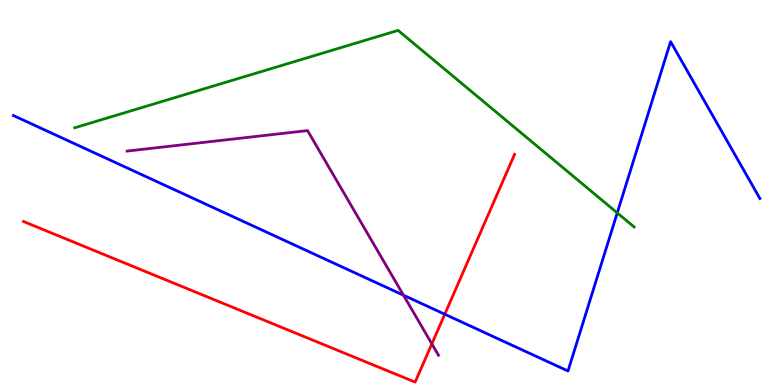[{'lines': ['blue', 'red'], 'intersections': [{'x': 5.74, 'y': 1.84}]}, {'lines': ['green', 'red'], 'intersections': []}, {'lines': ['purple', 'red'], 'intersections': [{'x': 5.57, 'y': 1.07}]}, {'lines': ['blue', 'green'], 'intersections': [{'x': 7.96, 'y': 4.47}]}, {'lines': ['blue', 'purple'], 'intersections': [{'x': 5.21, 'y': 2.33}]}, {'lines': ['green', 'purple'], 'intersections': []}]